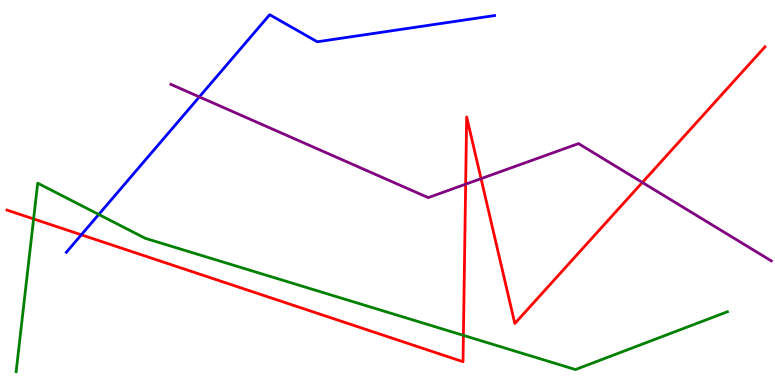[{'lines': ['blue', 'red'], 'intersections': [{'x': 1.05, 'y': 3.9}]}, {'lines': ['green', 'red'], 'intersections': [{'x': 0.434, 'y': 4.31}, {'x': 5.98, 'y': 1.29}]}, {'lines': ['purple', 'red'], 'intersections': [{'x': 6.01, 'y': 5.22}, {'x': 6.21, 'y': 5.36}, {'x': 8.29, 'y': 5.26}]}, {'lines': ['blue', 'green'], 'intersections': [{'x': 1.27, 'y': 4.43}]}, {'lines': ['blue', 'purple'], 'intersections': [{'x': 2.57, 'y': 7.48}]}, {'lines': ['green', 'purple'], 'intersections': []}]